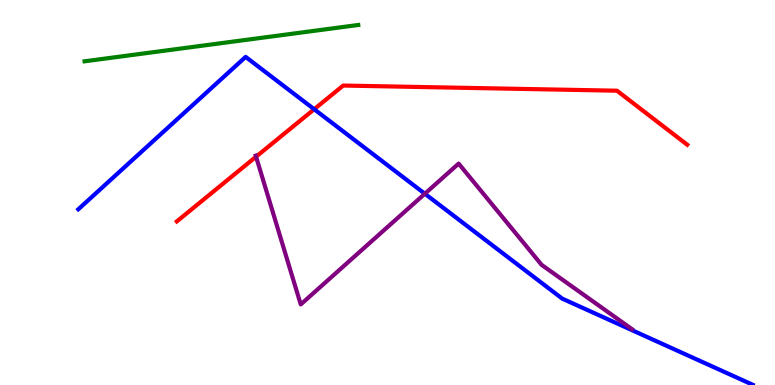[{'lines': ['blue', 'red'], 'intersections': [{'x': 4.05, 'y': 7.16}]}, {'lines': ['green', 'red'], 'intersections': []}, {'lines': ['purple', 'red'], 'intersections': [{'x': 3.3, 'y': 5.93}]}, {'lines': ['blue', 'green'], 'intersections': []}, {'lines': ['blue', 'purple'], 'intersections': [{'x': 5.48, 'y': 4.97}]}, {'lines': ['green', 'purple'], 'intersections': []}]